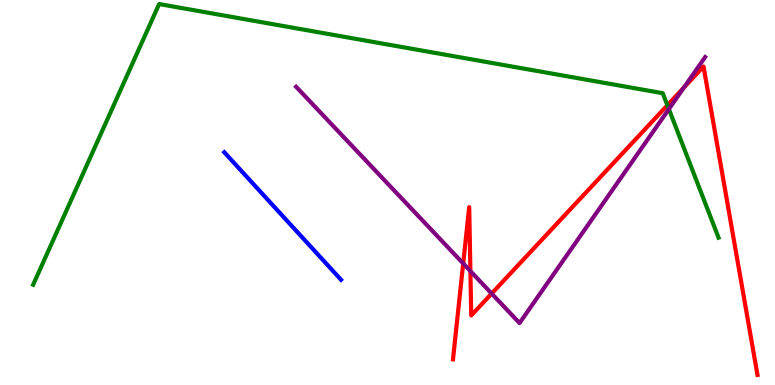[{'lines': ['blue', 'red'], 'intersections': []}, {'lines': ['green', 'red'], 'intersections': [{'x': 8.61, 'y': 7.27}]}, {'lines': ['purple', 'red'], 'intersections': [{'x': 5.98, 'y': 3.16}, {'x': 6.07, 'y': 2.96}, {'x': 6.34, 'y': 2.37}, {'x': 8.82, 'y': 7.73}]}, {'lines': ['blue', 'green'], 'intersections': []}, {'lines': ['blue', 'purple'], 'intersections': []}, {'lines': ['green', 'purple'], 'intersections': [{'x': 8.63, 'y': 7.17}]}]